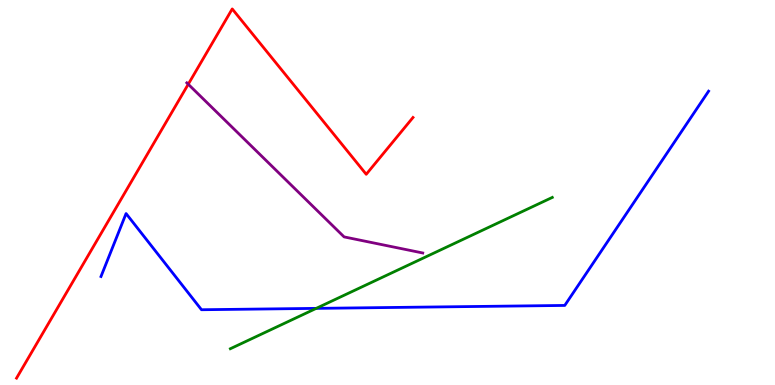[{'lines': ['blue', 'red'], 'intersections': []}, {'lines': ['green', 'red'], 'intersections': []}, {'lines': ['purple', 'red'], 'intersections': [{'x': 2.43, 'y': 7.81}]}, {'lines': ['blue', 'green'], 'intersections': [{'x': 4.08, 'y': 1.99}]}, {'lines': ['blue', 'purple'], 'intersections': []}, {'lines': ['green', 'purple'], 'intersections': []}]